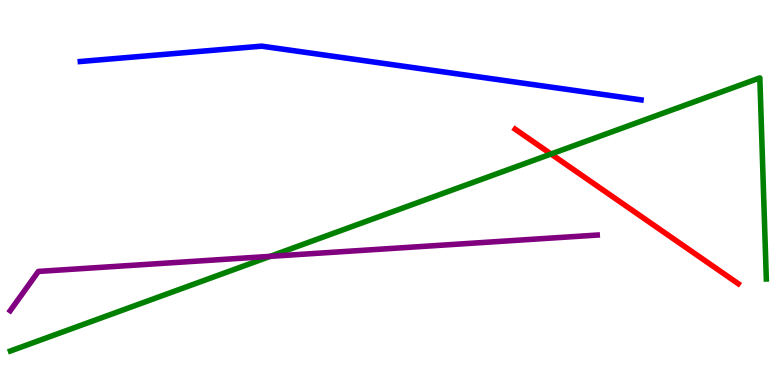[{'lines': ['blue', 'red'], 'intersections': []}, {'lines': ['green', 'red'], 'intersections': [{'x': 7.11, 'y': 6.0}]}, {'lines': ['purple', 'red'], 'intersections': []}, {'lines': ['blue', 'green'], 'intersections': []}, {'lines': ['blue', 'purple'], 'intersections': []}, {'lines': ['green', 'purple'], 'intersections': [{'x': 3.49, 'y': 3.34}]}]